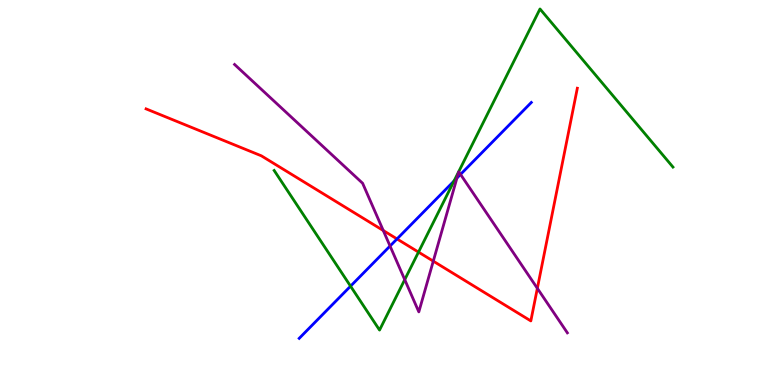[{'lines': ['blue', 'red'], 'intersections': [{'x': 5.12, 'y': 3.79}]}, {'lines': ['green', 'red'], 'intersections': [{'x': 5.4, 'y': 3.45}]}, {'lines': ['purple', 'red'], 'intersections': [{'x': 4.95, 'y': 4.01}, {'x': 5.59, 'y': 3.22}, {'x': 6.93, 'y': 2.51}]}, {'lines': ['blue', 'green'], 'intersections': [{'x': 4.52, 'y': 2.57}, {'x': 5.86, 'y': 5.3}]}, {'lines': ['blue', 'purple'], 'intersections': [{'x': 5.03, 'y': 3.61}, {'x': 5.9, 'y': 5.38}, {'x': 5.94, 'y': 5.47}]}, {'lines': ['green', 'purple'], 'intersections': [{'x': 5.22, 'y': 2.74}]}]